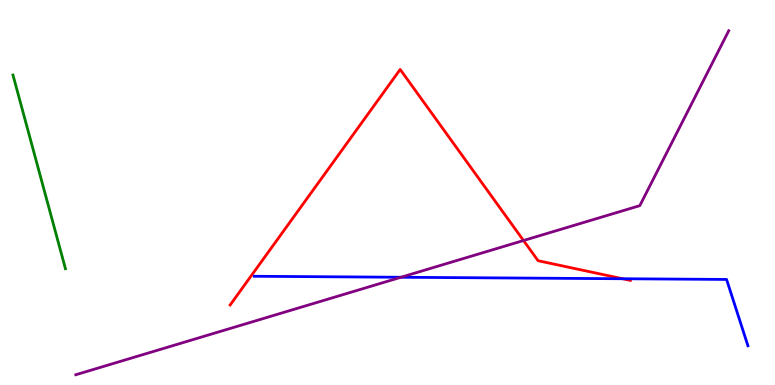[{'lines': ['blue', 'red'], 'intersections': [{'x': 8.03, 'y': 2.76}]}, {'lines': ['green', 'red'], 'intersections': []}, {'lines': ['purple', 'red'], 'intersections': [{'x': 6.75, 'y': 3.75}]}, {'lines': ['blue', 'green'], 'intersections': []}, {'lines': ['blue', 'purple'], 'intersections': [{'x': 5.17, 'y': 2.8}]}, {'lines': ['green', 'purple'], 'intersections': []}]